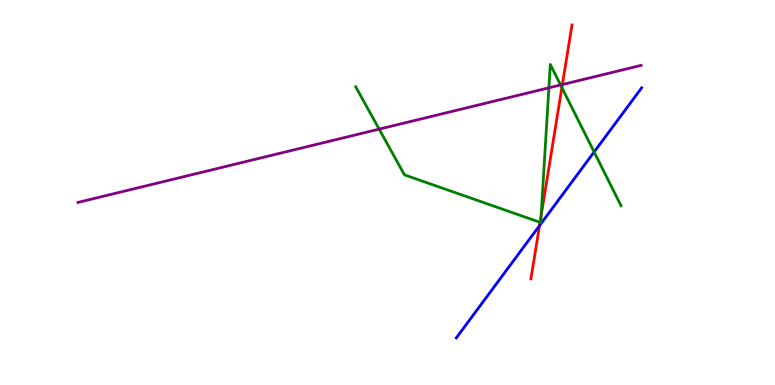[{'lines': ['blue', 'red'], 'intersections': [{'x': 6.96, 'y': 4.14}]}, {'lines': ['green', 'red'], 'intersections': [{'x': 6.97, 'y': 4.23}, {'x': 6.98, 'y': 4.39}, {'x': 7.25, 'y': 7.73}]}, {'lines': ['purple', 'red'], 'intersections': [{'x': 7.26, 'y': 7.8}]}, {'lines': ['blue', 'green'], 'intersections': [{'x': 7.67, 'y': 6.05}]}, {'lines': ['blue', 'purple'], 'intersections': []}, {'lines': ['green', 'purple'], 'intersections': [{'x': 4.89, 'y': 6.65}, {'x': 7.08, 'y': 7.72}, {'x': 7.23, 'y': 7.79}]}]